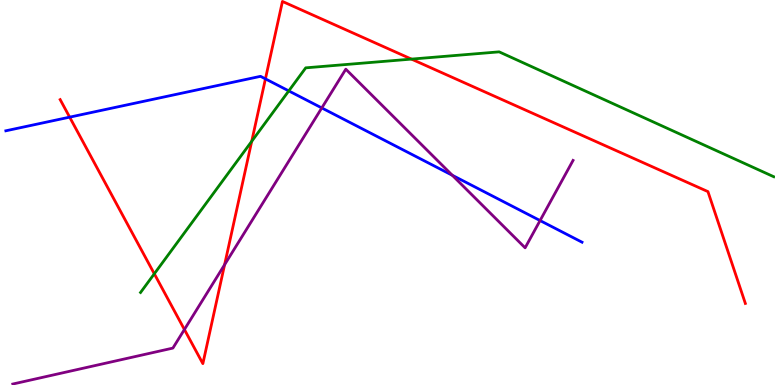[{'lines': ['blue', 'red'], 'intersections': [{'x': 0.899, 'y': 6.96}, {'x': 3.43, 'y': 7.95}]}, {'lines': ['green', 'red'], 'intersections': [{'x': 1.99, 'y': 2.89}, {'x': 3.25, 'y': 6.33}, {'x': 5.31, 'y': 8.46}]}, {'lines': ['purple', 'red'], 'intersections': [{'x': 2.38, 'y': 1.44}, {'x': 2.9, 'y': 3.13}]}, {'lines': ['blue', 'green'], 'intersections': [{'x': 3.73, 'y': 7.64}]}, {'lines': ['blue', 'purple'], 'intersections': [{'x': 4.15, 'y': 7.2}, {'x': 5.84, 'y': 5.45}, {'x': 6.97, 'y': 4.27}]}, {'lines': ['green', 'purple'], 'intersections': []}]